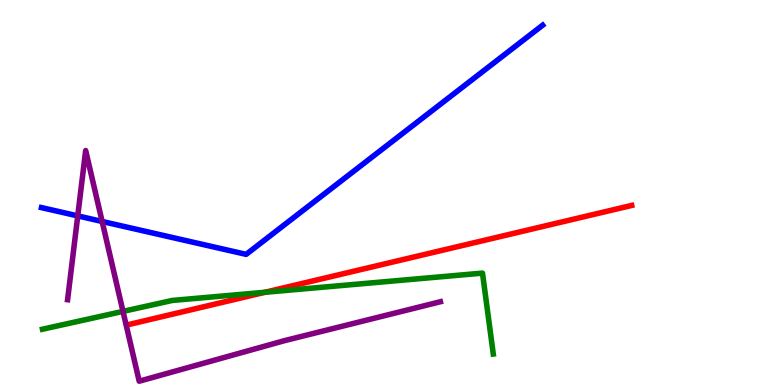[{'lines': ['blue', 'red'], 'intersections': []}, {'lines': ['green', 'red'], 'intersections': [{'x': 3.42, 'y': 2.41}]}, {'lines': ['purple', 'red'], 'intersections': []}, {'lines': ['blue', 'green'], 'intersections': []}, {'lines': ['blue', 'purple'], 'intersections': [{'x': 1.0, 'y': 4.39}, {'x': 1.32, 'y': 4.25}]}, {'lines': ['green', 'purple'], 'intersections': [{'x': 1.59, 'y': 1.91}]}]